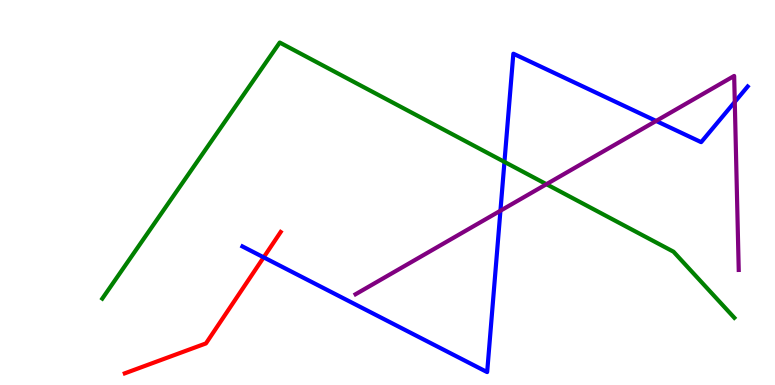[{'lines': ['blue', 'red'], 'intersections': [{'x': 3.4, 'y': 3.32}]}, {'lines': ['green', 'red'], 'intersections': []}, {'lines': ['purple', 'red'], 'intersections': []}, {'lines': ['blue', 'green'], 'intersections': [{'x': 6.51, 'y': 5.79}]}, {'lines': ['blue', 'purple'], 'intersections': [{'x': 6.46, 'y': 4.53}, {'x': 8.47, 'y': 6.86}, {'x': 9.48, 'y': 7.35}]}, {'lines': ['green', 'purple'], 'intersections': [{'x': 7.05, 'y': 5.22}]}]